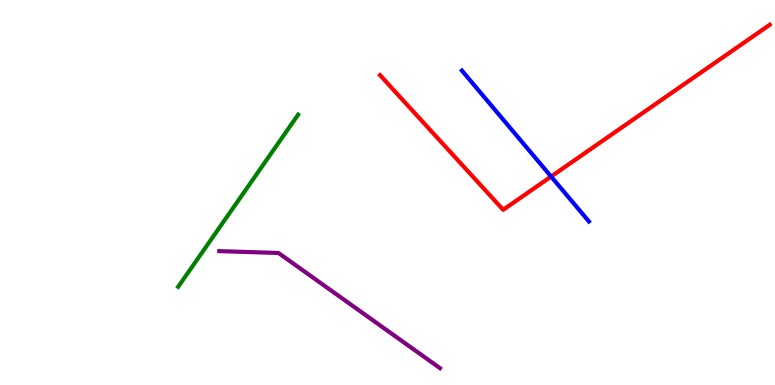[{'lines': ['blue', 'red'], 'intersections': [{'x': 7.11, 'y': 5.41}]}, {'lines': ['green', 'red'], 'intersections': []}, {'lines': ['purple', 'red'], 'intersections': []}, {'lines': ['blue', 'green'], 'intersections': []}, {'lines': ['blue', 'purple'], 'intersections': []}, {'lines': ['green', 'purple'], 'intersections': []}]